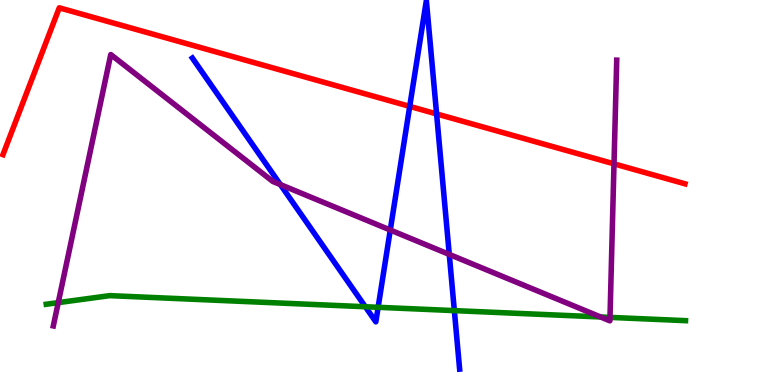[{'lines': ['blue', 'red'], 'intersections': [{'x': 5.29, 'y': 7.24}, {'x': 5.63, 'y': 7.04}]}, {'lines': ['green', 'red'], 'intersections': []}, {'lines': ['purple', 'red'], 'intersections': [{'x': 7.92, 'y': 5.74}]}, {'lines': ['blue', 'green'], 'intersections': [{'x': 4.71, 'y': 2.03}, {'x': 4.88, 'y': 2.02}, {'x': 5.86, 'y': 1.93}]}, {'lines': ['blue', 'purple'], 'intersections': [{'x': 3.62, 'y': 5.21}, {'x': 5.04, 'y': 4.03}, {'x': 5.8, 'y': 3.39}]}, {'lines': ['green', 'purple'], 'intersections': [{'x': 0.752, 'y': 2.14}, {'x': 7.75, 'y': 1.77}, {'x': 7.87, 'y': 1.76}]}]